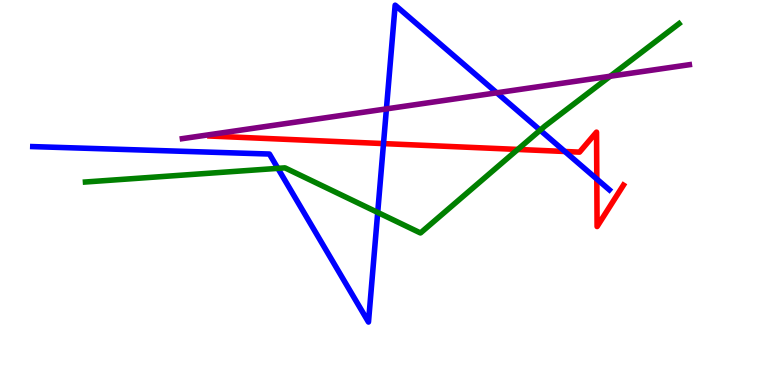[{'lines': ['blue', 'red'], 'intersections': [{'x': 4.95, 'y': 6.27}, {'x': 7.29, 'y': 6.07}, {'x': 7.7, 'y': 5.35}]}, {'lines': ['green', 'red'], 'intersections': [{'x': 6.68, 'y': 6.12}]}, {'lines': ['purple', 'red'], 'intersections': []}, {'lines': ['blue', 'green'], 'intersections': [{'x': 3.59, 'y': 5.63}, {'x': 4.87, 'y': 4.48}, {'x': 6.97, 'y': 6.62}]}, {'lines': ['blue', 'purple'], 'intersections': [{'x': 4.99, 'y': 7.17}, {'x': 6.41, 'y': 7.59}]}, {'lines': ['green', 'purple'], 'intersections': [{'x': 7.87, 'y': 8.02}]}]